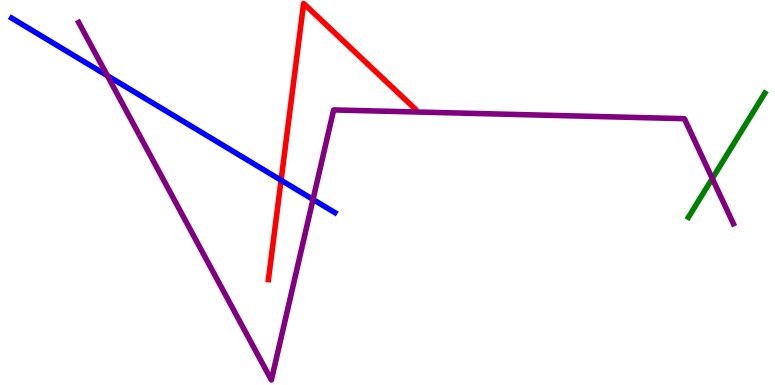[{'lines': ['blue', 'red'], 'intersections': [{'x': 3.63, 'y': 5.32}]}, {'lines': ['green', 'red'], 'intersections': []}, {'lines': ['purple', 'red'], 'intersections': []}, {'lines': ['blue', 'green'], 'intersections': []}, {'lines': ['blue', 'purple'], 'intersections': [{'x': 1.39, 'y': 8.03}, {'x': 4.04, 'y': 4.82}]}, {'lines': ['green', 'purple'], 'intersections': [{'x': 9.19, 'y': 5.36}]}]